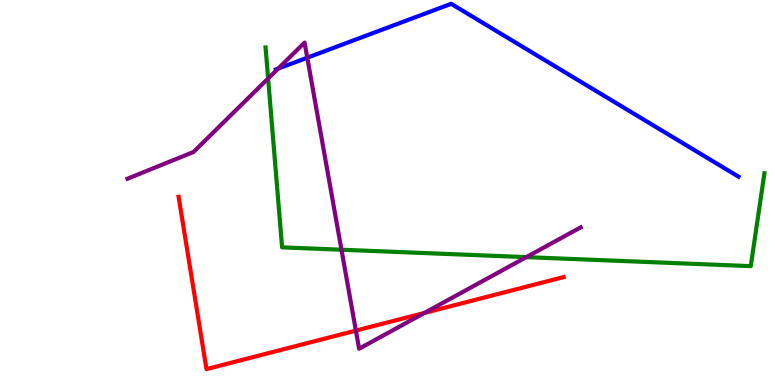[{'lines': ['blue', 'red'], 'intersections': []}, {'lines': ['green', 'red'], 'intersections': []}, {'lines': ['purple', 'red'], 'intersections': [{'x': 4.59, 'y': 1.41}, {'x': 5.48, 'y': 1.87}]}, {'lines': ['blue', 'green'], 'intersections': []}, {'lines': ['blue', 'purple'], 'intersections': [{'x': 3.59, 'y': 8.22}, {'x': 3.96, 'y': 8.5}]}, {'lines': ['green', 'purple'], 'intersections': [{'x': 3.46, 'y': 7.96}, {'x': 4.41, 'y': 3.51}, {'x': 6.79, 'y': 3.32}]}]